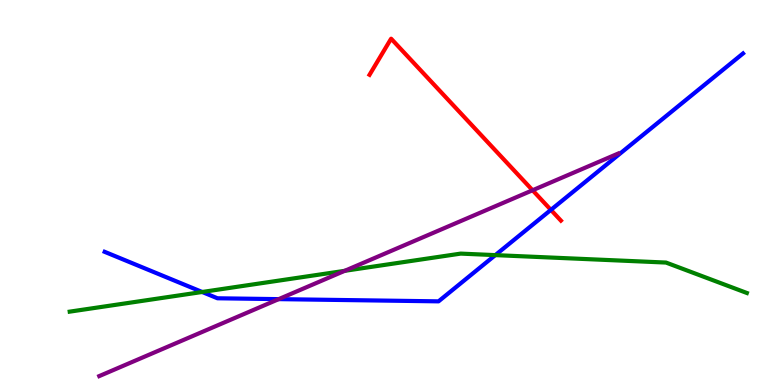[{'lines': ['blue', 'red'], 'intersections': [{'x': 7.11, 'y': 4.55}]}, {'lines': ['green', 'red'], 'intersections': []}, {'lines': ['purple', 'red'], 'intersections': [{'x': 6.87, 'y': 5.06}]}, {'lines': ['blue', 'green'], 'intersections': [{'x': 2.61, 'y': 2.42}, {'x': 6.39, 'y': 3.37}]}, {'lines': ['blue', 'purple'], 'intersections': [{'x': 3.6, 'y': 2.23}]}, {'lines': ['green', 'purple'], 'intersections': [{'x': 4.45, 'y': 2.97}]}]